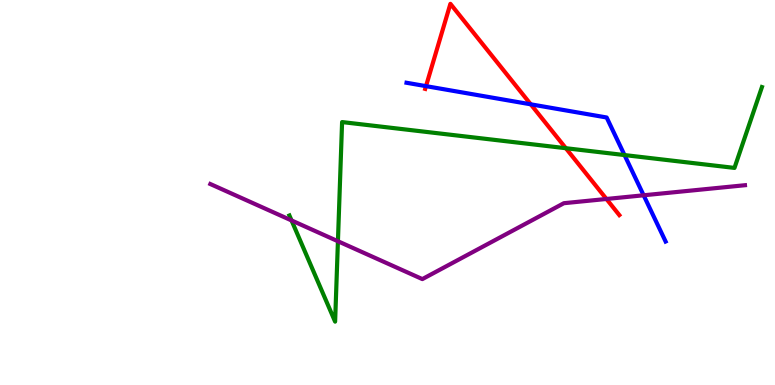[{'lines': ['blue', 'red'], 'intersections': [{'x': 5.5, 'y': 7.76}, {'x': 6.85, 'y': 7.29}]}, {'lines': ['green', 'red'], 'intersections': [{'x': 7.3, 'y': 6.15}]}, {'lines': ['purple', 'red'], 'intersections': [{'x': 7.82, 'y': 4.83}]}, {'lines': ['blue', 'green'], 'intersections': [{'x': 8.06, 'y': 5.97}]}, {'lines': ['blue', 'purple'], 'intersections': [{'x': 8.3, 'y': 4.93}]}, {'lines': ['green', 'purple'], 'intersections': [{'x': 3.76, 'y': 4.27}, {'x': 4.36, 'y': 3.73}]}]